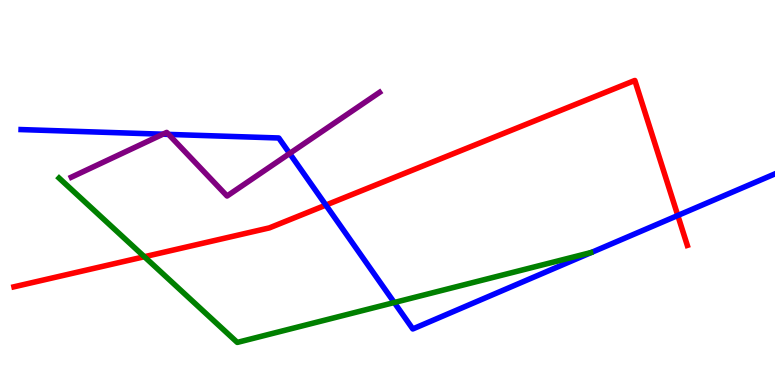[{'lines': ['blue', 'red'], 'intersections': [{'x': 4.2, 'y': 4.67}, {'x': 8.75, 'y': 4.4}]}, {'lines': ['green', 'red'], 'intersections': [{'x': 1.86, 'y': 3.33}]}, {'lines': ['purple', 'red'], 'intersections': []}, {'lines': ['blue', 'green'], 'intersections': [{'x': 5.09, 'y': 2.14}]}, {'lines': ['blue', 'purple'], 'intersections': [{'x': 2.1, 'y': 6.51}, {'x': 2.18, 'y': 6.51}, {'x': 3.74, 'y': 6.01}]}, {'lines': ['green', 'purple'], 'intersections': []}]